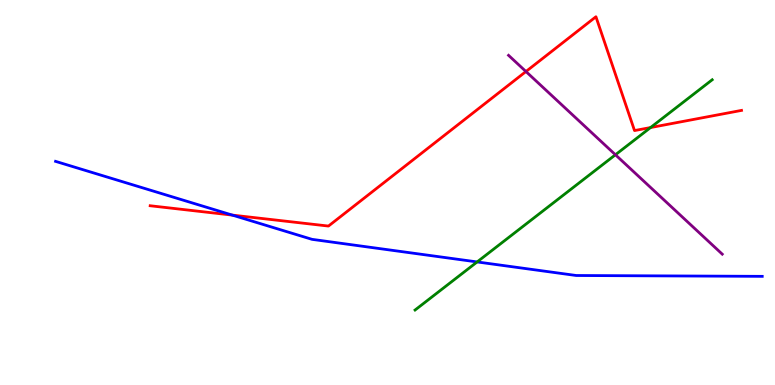[{'lines': ['blue', 'red'], 'intersections': [{'x': 3.0, 'y': 4.41}]}, {'lines': ['green', 'red'], 'intersections': [{'x': 8.39, 'y': 6.69}]}, {'lines': ['purple', 'red'], 'intersections': [{'x': 6.79, 'y': 8.14}]}, {'lines': ['blue', 'green'], 'intersections': [{'x': 6.16, 'y': 3.2}]}, {'lines': ['blue', 'purple'], 'intersections': []}, {'lines': ['green', 'purple'], 'intersections': [{'x': 7.94, 'y': 5.98}]}]